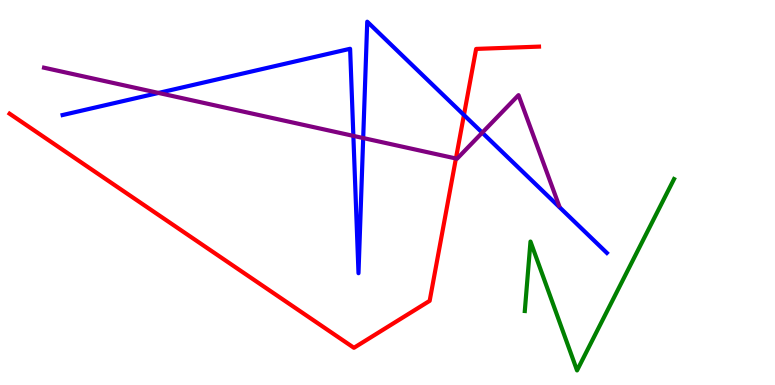[{'lines': ['blue', 'red'], 'intersections': [{'x': 5.99, 'y': 7.01}]}, {'lines': ['green', 'red'], 'intersections': []}, {'lines': ['purple', 'red'], 'intersections': [{'x': 5.88, 'y': 5.88}]}, {'lines': ['blue', 'green'], 'intersections': []}, {'lines': ['blue', 'purple'], 'intersections': [{'x': 2.05, 'y': 7.59}, {'x': 4.56, 'y': 6.47}, {'x': 4.69, 'y': 6.41}, {'x': 6.22, 'y': 6.55}]}, {'lines': ['green', 'purple'], 'intersections': []}]